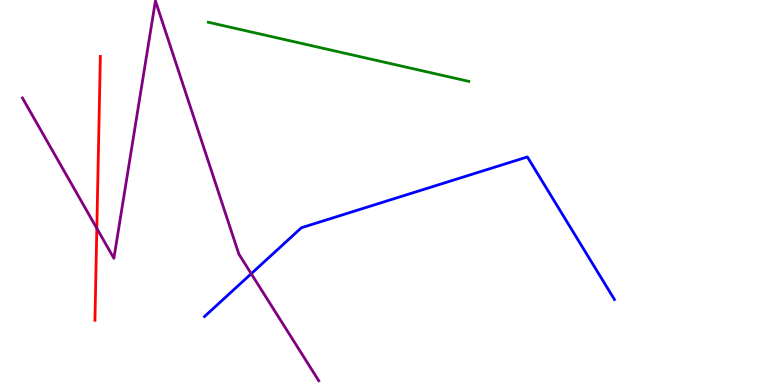[{'lines': ['blue', 'red'], 'intersections': []}, {'lines': ['green', 'red'], 'intersections': []}, {'lines': ['purple', 'red'], 'intersections': [{'x': 1.25, 'y': 4.07}]}, {'lines': ['blue', 'green'], 'intersections': []}, {'lines': ['blue', 'purple'], 'intersections': [{'x': 3.24, 'y': 2.89}]}, {'lines': ['green', 'purple'], 'intersections': []}]